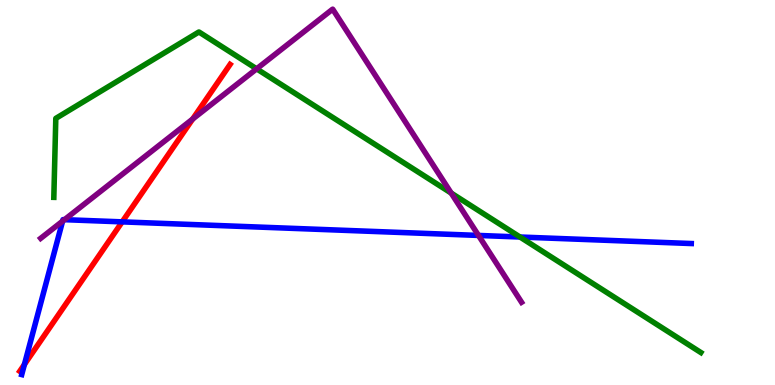[{'lines': ['blue', 'red'], 'intersections': [{'x': 0.315, 'y': 0.534}, {'x': 1.58, 'y': 4.24}]}, {'lines': ['green', 'red'], 'intersections': []}, {'lines': ['purple', 'red'], 'intersections': [{'x': 2.49, 'y': 6.91}]}, {'lines': ['blue', 'green'], 'intersections': [{'x': 6.71, 'y': 3.84}]}, {'lines': ['blue', 'purple'], 'intersections': [{'x': 0.808, 'y': 4.26}, {'x': 0.832, 'y': 4.29}, {'x': 6.17, 'y': 3.88}]}, {'lines': ['green', 'purple'], 'intersections': [{'x': 3.31, 'y': 8.21}, {'x': 5.82, 'y': 4.98}]}]